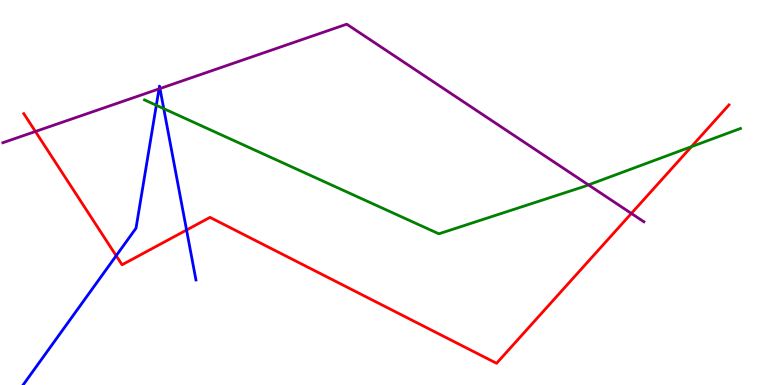[{'lines': ['blue', 'red'], 'intersections': [{'x': 1.5, 'y': 3.36}, {'x': 2.41, 'y': 4.03}]}, {'lines': ['green', 'red'], 'intersections': [{'x': 8.92, 'y': 6.19}]}, {'lines': ['purple', 'red'], 'intersections': [{'x': 0.457, 'y': 6.58}, {'x': 8.15, 'y': 4.46}]}, {'lines': ['blue', 'green'], 'intersections': [{'x': 2.02, 'y': 7.27}, {'x': 2.11, 'y': 7.18}]}, {'lines': ['blue', 'purple'], 'intersections': [{'x': 2.05, 'y': 7.69}, {'x': 2.06, 'y': 7.7}]}, {'lines': ['green', 'purple'], 'intersections': [{'x': 7.59, 'y': 5.2}]}]